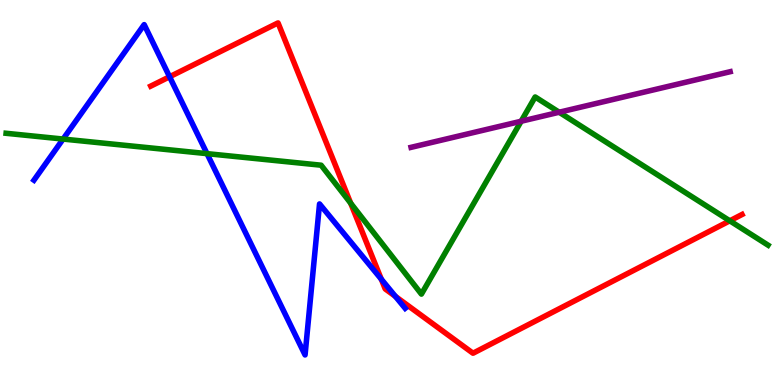[{'lines': ['blue', 'red'], 'intersections': [{'x': 2.19, 'y': 8.01}, {'x': 4.92, 'y': 2.75}, {'x': 5.1, 'y': 2.3}]}, {'lines': ['green', 'red'], 'intersections': [{'x': 4.52, 'y': 4.72}, {'x': 9.42, 'y': 4.26}]}, {'lines': ['purple', 'red'], 'intersections': []}, {'lines': ['blue', 'green'], 'intersections': [{'x': 0.814, 'y': 6.39}, {'x': 2.67, 'y': 6.01}]}, {'lines': ['blue', 'purple'], 'intersections': []}, {'lines': ['green', 'purple'], 'intersections': [{'x': 6.72, 'y': 6.85}, {'x': 7.22, 'y': 7.08}]}]